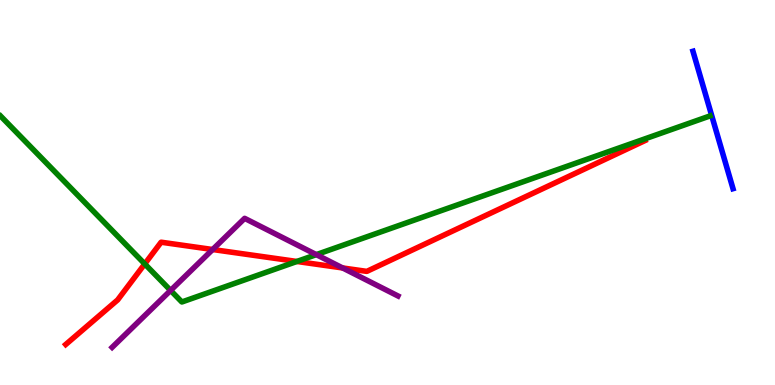[{'lines': ['blue', 'red'], 'intersections': []}, {'lines': ['green', 'red'], 'intersections': [{'x': 1.87, 'y': 3.14}, {'x': 3.83, 'y': 3.21}]}, {'lines': ['purple', 'red'], 'intersections': [{'x': 2.74, 'y': 3.52}, {'x': 4.42, 'y': 3.04}]}, {'lines': ['blue', 'green'], 'intersections': []}, {'lines': ['blue', 'purple'], 'intersections': []}, {'lines': ['green', 'purple'], 'intersections': [{'x': 2.2, 'y': 2.46}, {'x': 4.08, 'y': 3.39}]}]